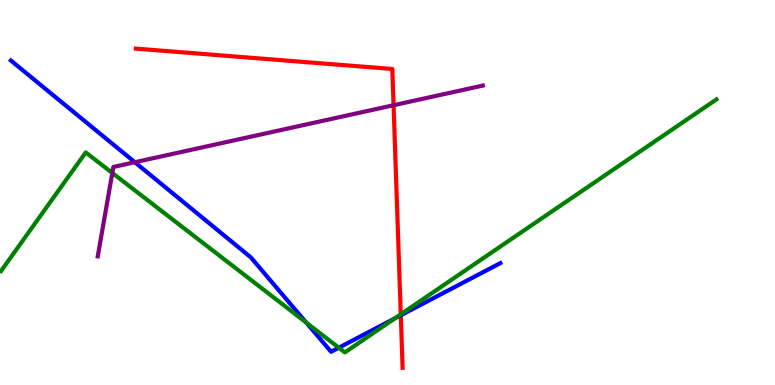[{'lines': ['blue', 'red'], 'intersections': [{'x': 5.17, 'y': 1.81}]}, {'lines': ['green', 'red'], 'intersections': [{'x': 5.17, 'y': 1.84}]}, {'lines': ['purple', 'red'], 'intersections': [{'x': 5.08, 'y': 7.27}]}, {'lines': ['blue', 'green'], 'intersections': [{'x': 3.95, 'y': 1.62}, {'x': 4.37, 'y': 0.968}, {'x': 5.09, 'y': 1.73}]}, {'lines': ['blue', 'purple'], 'intersections': [{'x': 1.74, 'y': 5.79}]}, {'lines': ['green', 'purple'], 'intersections': [{'x': 1.45, 'y': 5.51}]}]